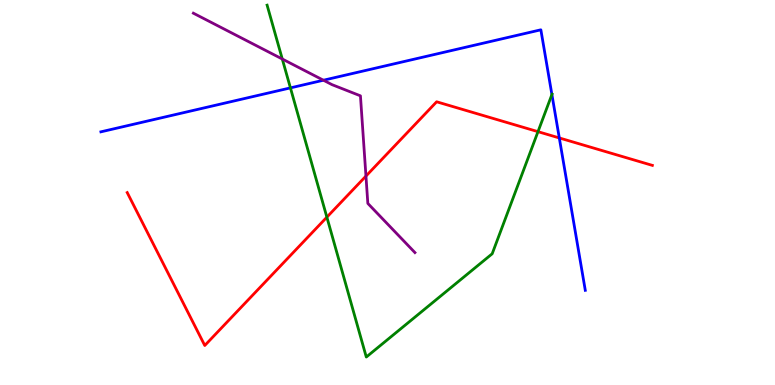[{'lines': ['blue', 'red'], 'intersections': [{'x': 7.22, 'y': 6.42}]}, {'lines': ['green', 'red'], 'intersections': [{'x': 4.22, 'y': 4.36}, {'x': 6.94, 'y': 6.58}]}, {'lines': ['purple', 'red'], 'intersections': [{'x': 4.72, 'y': 5.43}]}, {'lines': ['blue', 'green'], 'intersections': [{'x': 3.75, 'y': 7.72}, {'x': 7.12, 'y': 7.54}]}, {'lines': ['blue', 'purple'], 'intersections': [{'x': 4.17, 'y': 7.92}]}, {'lines': ['green', 'purple'], 'intersections': [{'x': 3.64, 'y': 8.47}]}]